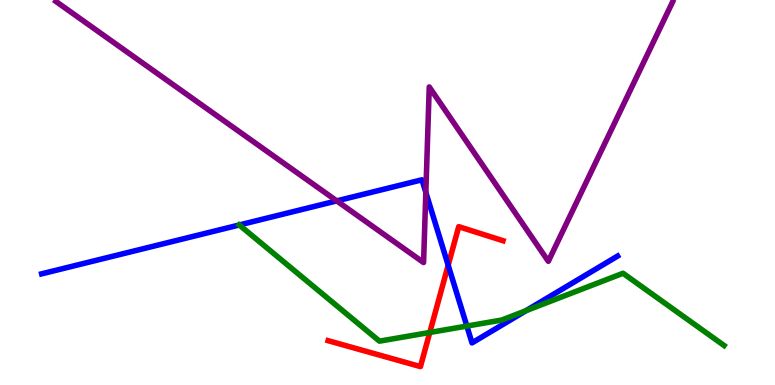[{'lines': ['blue', 'red'], 'intersections': [{'x': 5.78, 'y': 3.11}]}, {'lines': ['green', 'red'], 'intersections': [{'x': 5.55, 'y': 1.36}]}, {'lines': ['purple', 'red'], 'intersections': []}, {'lines': ['blue', 'green'], 'intersections': [{'x': 3.09, 'y': 4.16}, {'x': 6.02, 'y': 1.53}, {'x': 6.79, 'y': 1.93}]}, {'lines': ['blue', 'purple'], 'intersections': [{'x': 4.35, 'y': 4.78}, {'x': 5.49, 'y': 5.0}]}, {'lines': ['green', 'purple'], 'intersections': []}]